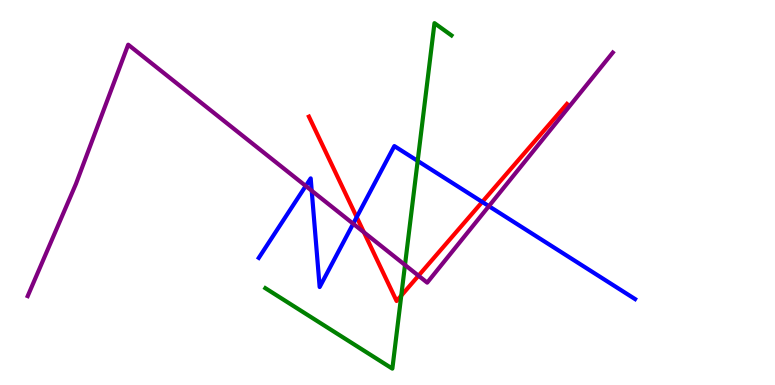[{'lines': ['blue', 'red'], 'intersections': [{'x': 4.6, 'y': 4.36}, {'x': 6.22, 'y': 4.75}]}, {'lines': ['green', 'red'], 'intersections': [{'x': 5.18, 'y': 2.32}]}, {'lines': ['purple', 'red'], 'intersections': [{'x': 4.7, 'y': 3.97}, {'x': 5.4, 'y': 2.84}]}, {'lines': ['blue', 'green'], 'intersections': [{'x': 5.39, 'y': 5.82}]}, {'lines': ['blue', 'purple'], 'intersections': [{'x': 3.94, 'y': 5.17}, {'x': 4.02, 'y': 5.05}, {'x': 4.56, 'y': 4.19}, {'x': 6.31, 'y': 4.65}]}, {'lines': ['green', 'purple'], 'intersections': [{'x': 5.23, 'y': 3.12}]}]